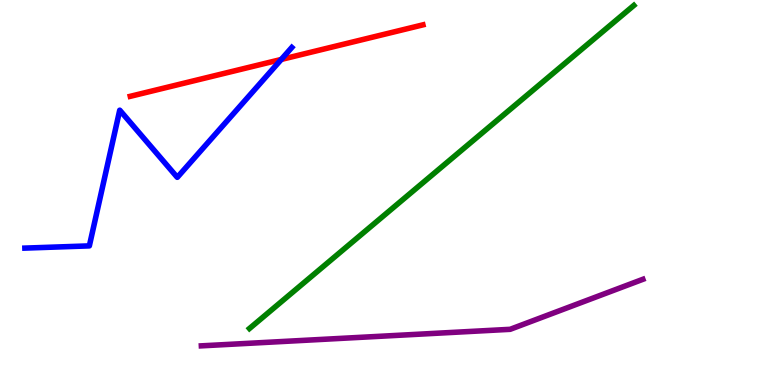[{'lines': ['blue', 'red'], 'intersections': [{'x': 3.63, 'y': 8.46}]}, {'lines': ['green', 'red'], 'intersections': []}, {'lines': ['purple', 'red'], 'intersections': []}, {'lines': ['blue', 'green'], 'intersections': []}, {'lines': ['blue', 'purple'], 'intersections': []}, {'lines': ['green', 'purple'], 'intersections': []}]